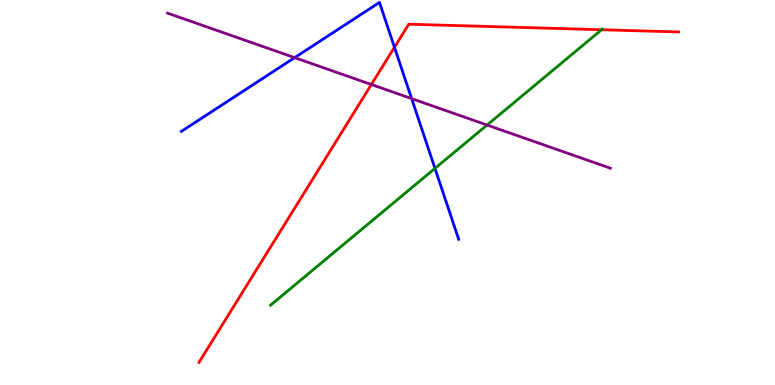[{'lines': ['blue', 'red'], 'intersections': [{'x': 5.09, 'y': 8.77}]}, {'lines': ['green', 'red'], 'intersections': [{'x': 7.76, 'y': 9.23}]}, {'lines': ['purple', 'red'], 'intersections': [{'x': 4.79, 'y': 7.8}]}, {'lines': ['blue', 'green'], 'intersections': [{'x': 5.61, 'y': 5.63}]}, {'lines': ['blue', 'purple'], 'intersections': [{'x': 3.8, 'y': 8.5}, {'x': 5.31, 'y': 7.44}]}, {'lines': ['green', 'purple'], 'intersections': [{'x': 6.28, 'y': 6.75}]}]